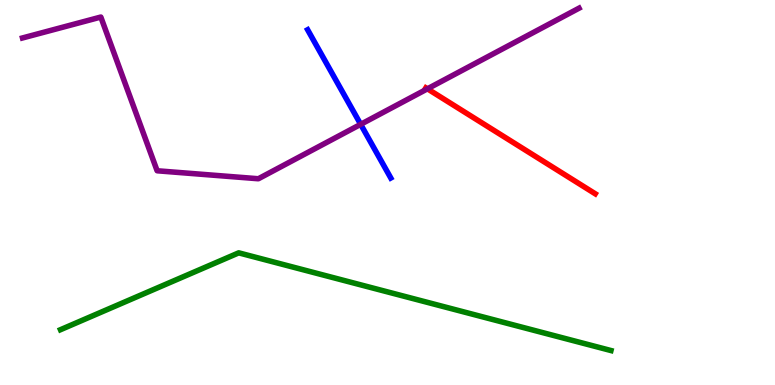[{'lines': ['blue', 'red'], 'intersections': []}, {'lines': ['green', 'red'], 'intersections': []}, {'lines': ['purple', 'red'], 'intersections': [{'x': 5.52, 'y': 7.69}]}, {'lines': ['blue', 'green'], 'intersections': []}, {'lines': ['blue', 'purple'], 'intersections': [{'x': 4.65, 'y': 6.77}]}, {'lines': ['green', 'purple'], 'intersections': []}]